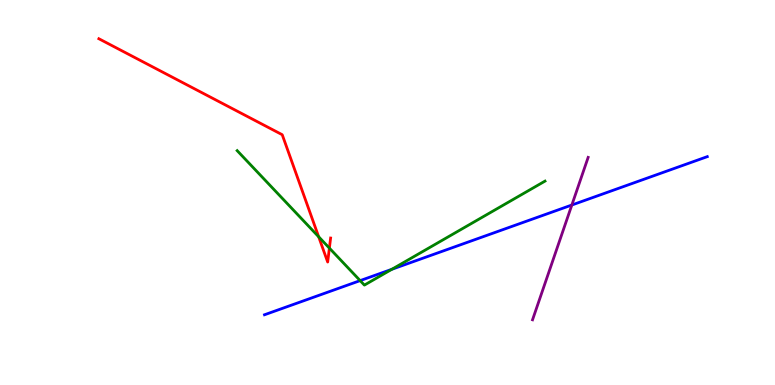[{'lines': ['blue', 'red'], 'intersections': []}, {'lines': ['green', 'red'], 'intersections': [{'x': 4.11, 'y': 3.85}, {'x': 4.25, 'y': 3.56}]}, {'lines': ['purple', 'red'], 'intersections': []}, {'lines': ['blue', 'green'], 'intersections': [{'x': 4.65, 'y': 2.71}, {'x': 5.06, 'y': 3.01}]}, {'lines': ['blue', 'purple'], 'intersections': [{'x': 7.38, 'y': 4.67}]}, {'lines': ['green', 'purple'], 'intersections': []}]